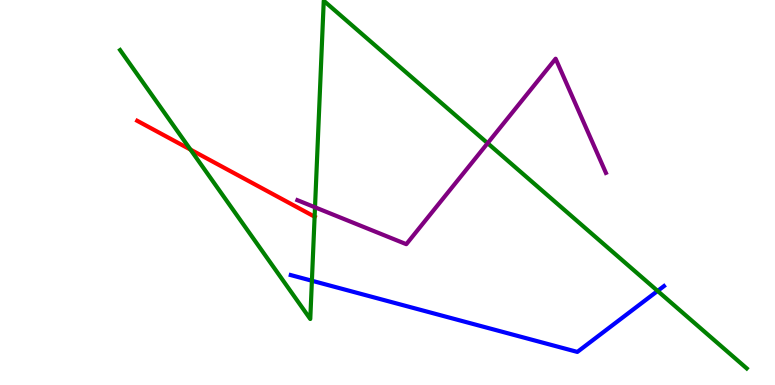[{'lines': ['blue', 'red'], 'intersections': []}, {'lines': ['green', 'red'], 'intersections': [{'x': 2.46, 'y': 6.11}, {'x': 4.06, 'y': 4.37}]}, {'lines': ['purple', 'red'], 'intersections': []}, {'lines': ['blue', 'green'], 'intersections': [{'x': 4.02, 'y': 2.71}, {'x': 8.49, 'y': 2.44}]}, {'lines': ['blue', 'purple'], 'intersections': []}, {'lines': ['green', 'purple'], 'intersections': [{'x': 4.06, 'y': 4.62}, {'x': 6.29, 'y': 6.28}]}]